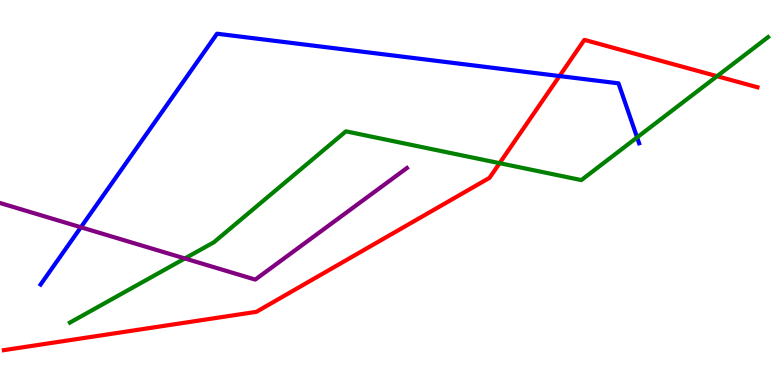[{'lines': ['blue', 'red'], 'intersections': [{'x': 7.22, 'y': 8.02}]}, {'lines': ['green', 'red'], 'intersections': [{'x': 6.45, 'y': 5.76}, {'x': 9.25, 'y': 8.02}]}, {'lines': ['purple', 'red'], 'intersections': []}, {'lines': ['blue', 'green'], 'intersections': [{'x': 8.22, 'y': 6.43}]}, {'lines': ['blue', 'purple'], 'intersections': [{'x': 1.04, 'y': 4.1}]}, {'lines': ['green', 'purple'], 'intersections': [{'x': 2.39, 'y': 3.29}]}]